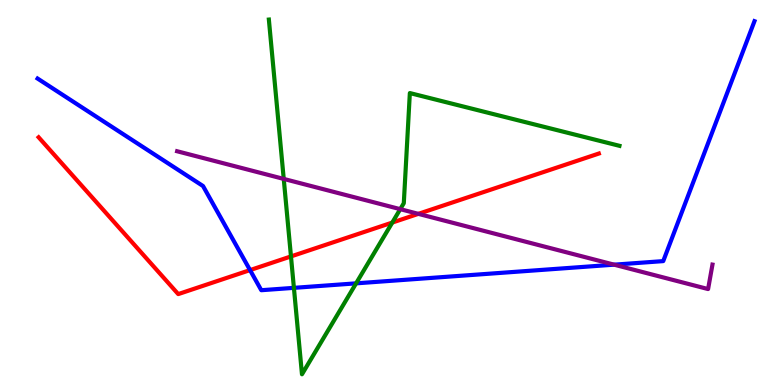[{'lines': ['blue', 'red'], 'intersections': [{'x': 3.23, 'y': 2.98}]}, {'lines': ['green', 'red'], 'intersections': [{'x': 3.75, 'y': 3.34}, {'x': 5.06, 'y': 4.22}]}, {'lines': ['purple', 'red'], 'intersections': [{'x': 5.4, 'y': 4.45}]}, {'lines': ['blue', 'green'], 'intersections': [{'x': 3.79, 'y': 2.52}, {'x': 4.59, 'y': 2.64}]}, {'lines': ['blue', 'purple'], 'intersections': [{'x': 7.92, 'y': 3.13}]}, {'lines': ['green', 'purple'], 'intersections': [{'x': 3.66, 'y': 5.35}, {'x': 5.16, 'y': 4.57}]}]